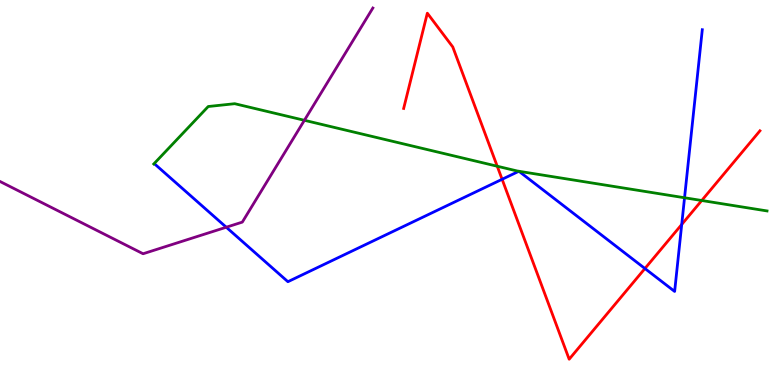[{'lines': ['blue', 'red'], 'intersections': [{'x': 6.48, 'y': 5.34}, {'x': 8.32, 'y': 3.03}, {'x': 8.8, 'y': 4.17}]}, {'lines': ['green', 'red'], 'intersections': [{'x': 6.42, 'y': 5.68}, {'x': 9.05, 'y': 4.79}]}, {'lines': ['purple', 'red'], 'intersections': []}, {'lines': ['blue', 'green'], 'intersections': [{'x': 6.7, 'y': 5.55}, {'x': 6.7, 'y': 5.55}, {'x': 8.83, 'y': 4.86}]}, {'lines': ['blue', 'purple'], 'intersections': [{'x': 2.92, 'y': 4.1}]}, {'lines': ['green', 'purple'], 'intersections': [{'x': 3.93, 'y': 6.88}]}]